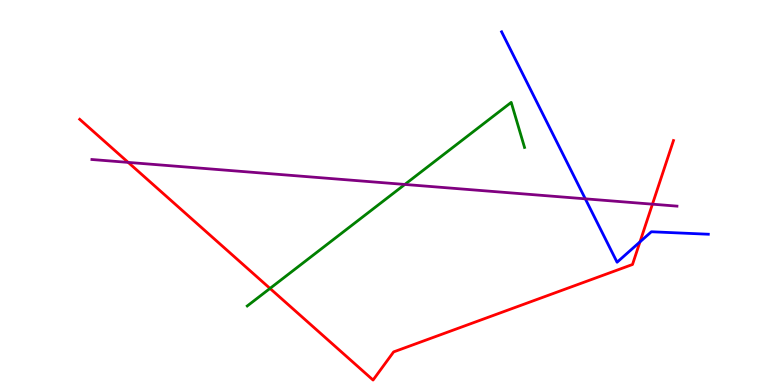[{'lines': ['blue', 'red'], 'intersections': [{'x': 8.26, 'y': 3.72}]}, {'lines': ['green', 'red'], 'intersections': [{'x': 3.48, 'y': 2.51}]}, {'lines': ['purple', 'red'], 'intersections': [{'x': 1.65, 'y': 5.78}, {'x': 8.42, 'y': 4.7}]}, {'lines': ['blue', 'green'], 'intersections': []}, {'lines': ['blue', 'purple'], 'intersections': [{'x': 7.55, 'y': 4.84}]}, {'lines': ['green', 'purple'], 'intersections': [{'x': 5.22, 'y': 5.21}]}]